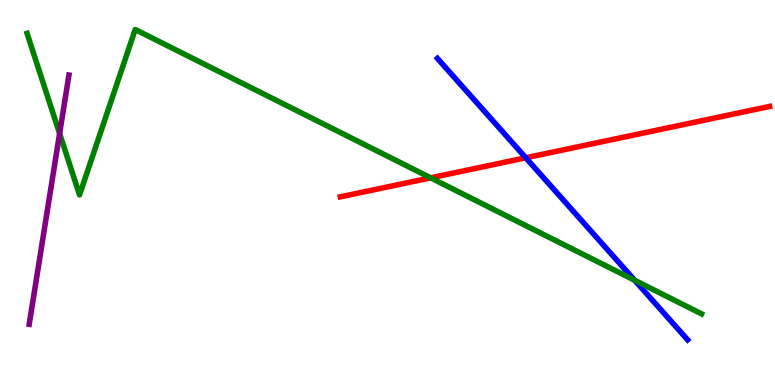[{'lines': ['blue', 'red'], 'intersections': [{'x': 6.78, 'y': 5.9}]}, {'lines': ['green', 'red'], 'intersections': [{'x': 5.56, 'y': 5.38}]}, {'lines': ['purple', 'red'], 'intersections': []}, {'lines': ['blue', 'green'], 'intersections': [{'x': 8.19, 'y': 2.72}]}, {'lines': ['blue', 'purple'], 'intersections': []}, {'lines': ['green', 'purple'], 'intersections': [{'x': 0.769, 'y': 6.53}]}]